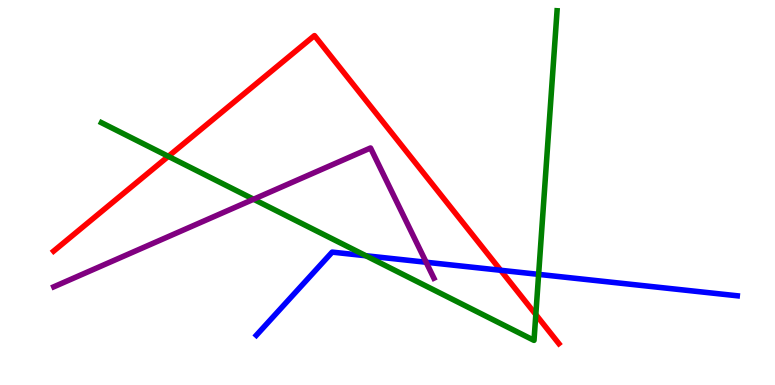[{'lines': ['blue', 'red'], 'intersections': [{'x': 6.46, 'y': 2.98}]}, {'lines': ['green', 'red'], 'intersections': [{'x': 2.17, 'y': 5.94}, {'x': 6.91, 'y': 1.83}]}, {'lines': ['purple', 'red'], 'intersections': []}, {'lines': ['blue', 'green'], 'intersections': [{'x': 4.72, 'y': 3.36}, {'x': 6.95, 'y': 2.87}]}, {'lines': ['blue', 'purple'], 'intersections': [{'x': 5.5, 'y': 3.19}]}, {'lines': ['green', 'purple'], 'intersections': [{'x': 3.27, 'y': 4.82}]}]